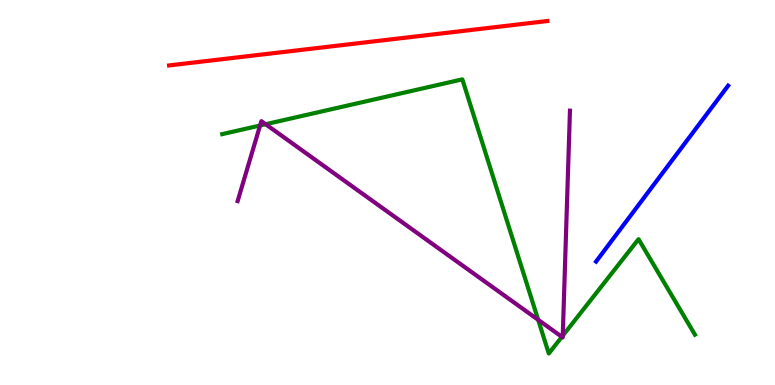[{'lines': ['blue', 'red'], 'intersections': []}, {'lines': ['green', 'red'], 'intersections': []}, {'lines': ['purple', 'red'], 'intersections': []}, {'lines': ['blue', 'green'], 'intersections': []}, {'lines': ['blue', 'purple'], 'intersections': []}, {'lines': ['green', 'purple'], 'intersections': [{'x': 3.36, 'y': 6.74}, {'x': 3.43, 'y': 6.77}, {'x': 6.94, 'y': 1.69}, {'x': 7.25, 'y': 1.25}, {'x': 7.26, 'y': 1.28}]}]